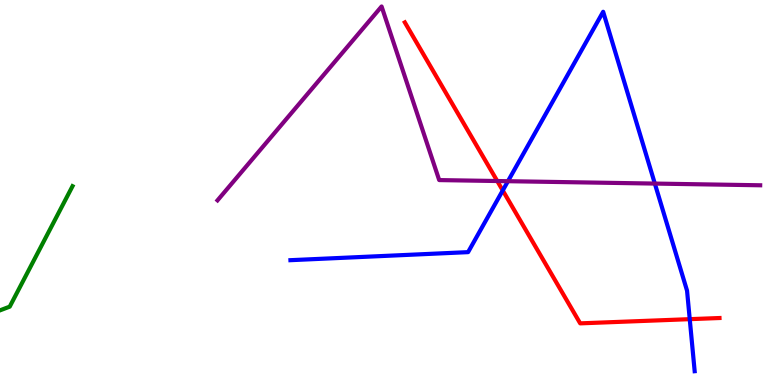[{'lines': ['blue', 'red'], 'intersections': [{'x': 6.49, 'y': 5.05}, {'x': 8.9, 'y': 1.71}]}, {'lines': ['green', 'red'], 'intersections': []}, {'lines': ['purple', 'red'], 'intersections': [{'x': 6.42, 'y': 5.3}]}, {'lines': ['blue', 'green'], 'intersections': []}, {'lines': ['blue', 'purple'], 'intersections': [{'x': 6.55, 'y': 5.29}, {'x': 8.45, 'y': 5.23}]}, {'lines': ['green', 'purple'], 'intersections': []}]